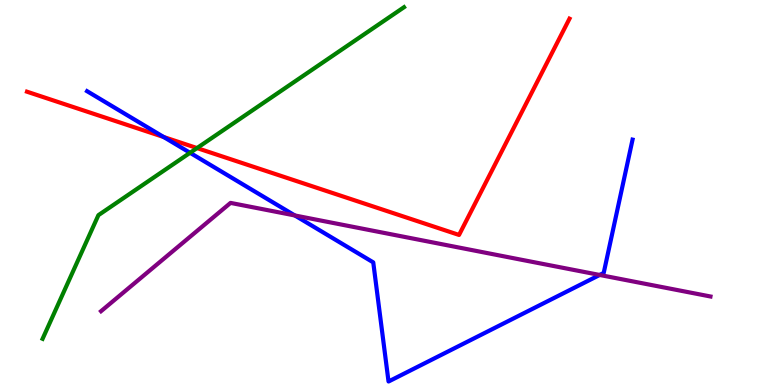[{'lines': ['blue', 'red'], 'intersections': [{'x': 2.11, 'y': 6.44}]}, {'lines': ['green', 'red'], 'intersections': [{'x': 2.54, 'y': 6.15}]}, {'lines': ['purple', 'red'], 'intersections': []}, {'lines': ['blue', 'green'], 'intersections': [{'x': 2.45, 'y': 6.03}]}, {'lines': ['blue', 'purple'], 'intersections': [{'x': 3.8, 'y': 4.4}, {'x': 7.74, 'y': 2.86}]}, {'lines': ['green', 'purple'], 'intersections': []}]